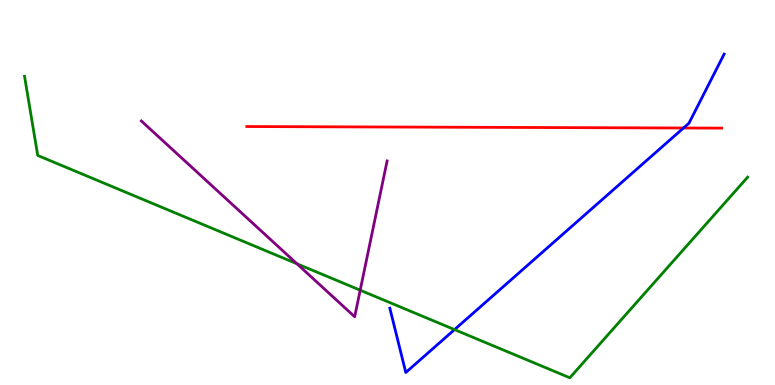[{'lines': ['blue', 'red'], 'intersections': [{'x': 8.82, 'y': 6.68}]}, {'lines': ['green', 'red'], 'intersections': []}, {'lines': ['purple', 'red'], 'intersections': []}, {'lines': ['blue', 'green'], 'intersections': [{'x': 5.86, 'y': 1.44}]}, {'lines': ['blue', 'purple'], 'intersections': []}, {'lines': ['green', 'purple'], 'intersections': [{'x': 3.83, 'y': 3.15}, {'x': 4.65, 'y': 2.46}]}]